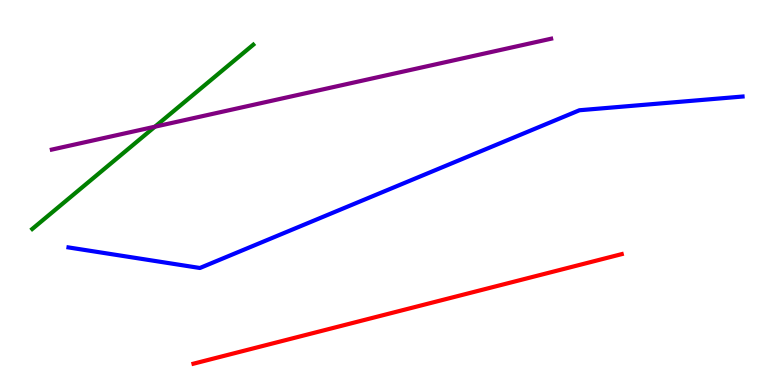[{'lines': ['blue', 'red'], 'intersections': []}, {'lines': ['green', 'red'], 'intersections': []}, {'lines': ['purple', 'red'], 'intersections': []}, {'lines': ['blue', 'green'], 'intersections': []}, {'lines': ['blue', 'purple'], 'intersections': []}, {'lines': ['green', 'purple'], 'intersections': [{'x': 2.0, 'y': 6.71}]}]